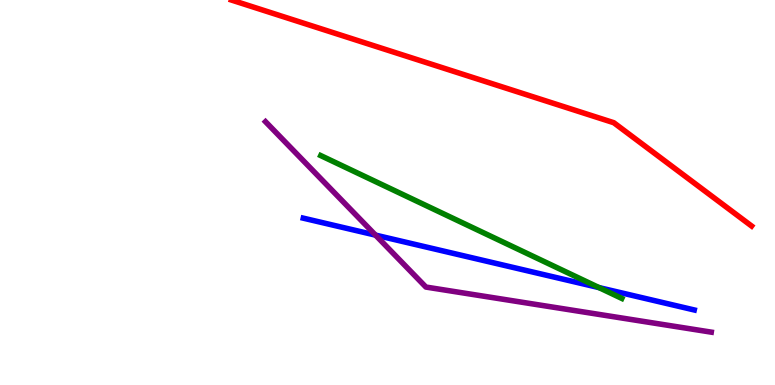[{'lines': ['blue', 'red'], 'intersections': []}, {'lines': ['green', 'red'], 'intersections': []}, {'lines': ['purple', 'red'], 'intersections': []}, {'lines': ['blue', 'green'], 'intersections': [{'x': 7.73, 'y': 2.53}]}, {'lines': ['blue', 'purple'], 'intersections': [{'x': 4.85, 'y': 3.89}]}, {'lines': ['green', 'purple'], 'intersections': []}]